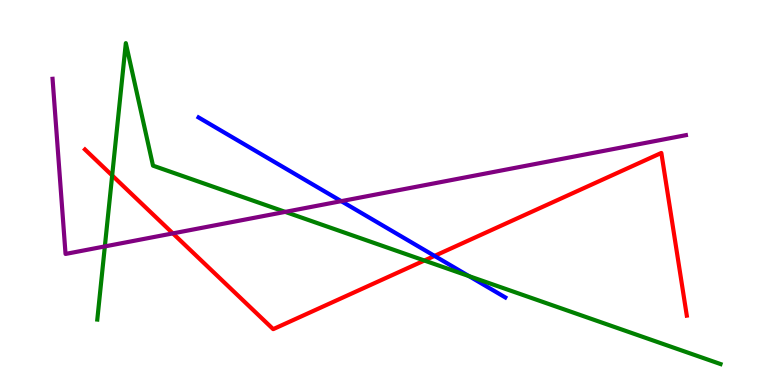[{'lines': ['blue', 'red'], 'intersections': [{'x': 5.61, 'y': 3.35}]}, {'lines': ['green', 'red'], 'intersections': [{'x': 1.45, 'y': 5.44}, {'x': 5.48, 'y': 3.23}]}, {'lines': ['purple', 'red'], 'intersections': [{'x': 2.23, 'y': 3.94}]}, {'lines': ['blue', 'green'], 'intersections': [{'x': 6.05, 'y': 2.83}]}, {'lines': ['blue', 'purple'], 'intersections': [{'x': 4.4, 'y': 4.78}]}, {'lines': ['green', 'purple'], 'intersections': [{'x': 1.35, 'y': 3.6}, {'x': 3.68, 'y': 4.5}]}]